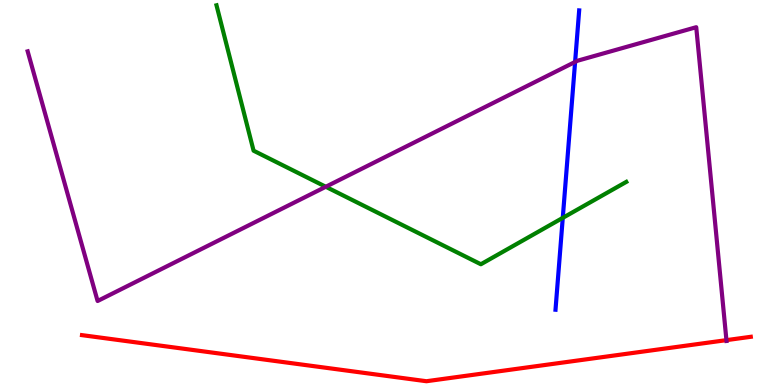[{'lines': ['blue', 'red'], 'intersections': []}, {'lines': ['green', 'red'], 'intersections': []}, {'lines': ['purple', 'red'], 'intersections': [{'x': 9.37, 'y': 1.17}]}, {'lines': ['blue', 'green'], 'intersections': [{'x': 7.26, 'y': 4.34}]}, {'lines': ['blue', 'purple'], 'intersections': [{'x': 7.42, 'y': 8.39}]}, {'lines': ['green', 'purple'], 'intersections': [{'x': 4.2, 'y': 5.15}]}]